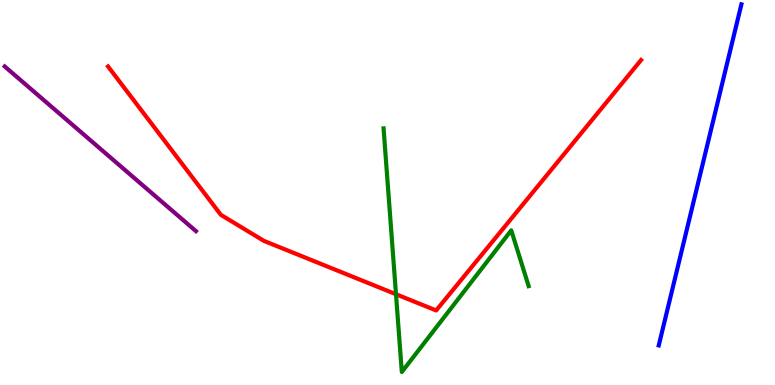[{'lines': ['blue', 'red'], 'intersections': []}, {'lines': ['green', 'red'], 'intersections': [{'x': 5.11, 'y': 2.36}]}, {'lines': ['purple', 'red'], 'intersections': []}, {'lines': ['blue', 'green'], 'intersections': []}, {'lines': ['blue', 'purple'], 'intersections': []}, {'lines': ['green', 'purple'], 'intersections': []}]